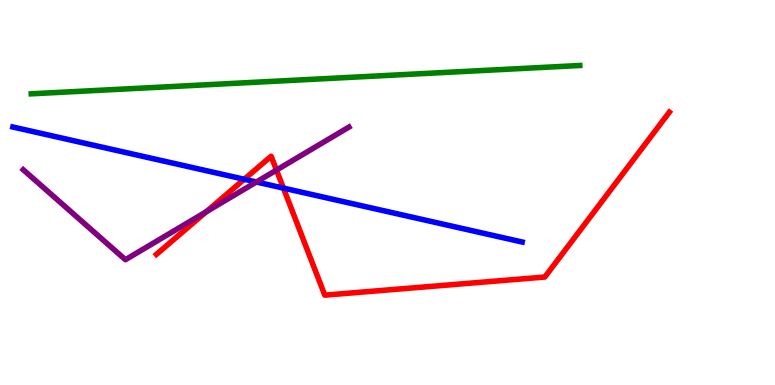[{'lines': ['blue', 'red'], 'intersections': [{'x': 3.15, 'y': 5.34}, {'x': 3.66, 'y': 5.11}]}, {'lines': ['green', 'red'], 'intersections': []}, {'lines': ['purple', 'red'], 'intersections': [{'x': 2.66, 'y': 4.5}, {'x': 3.57, 'y': 5.58}]}, {'lines': ['blue', 'green'], 'intersections': []}, {'lines': ['blue', 'purple'], 'intersections': [{'x': 3.31, 'y': 5.27}]}, {'lines': ['green', 'purple'], 'intersections': []}]